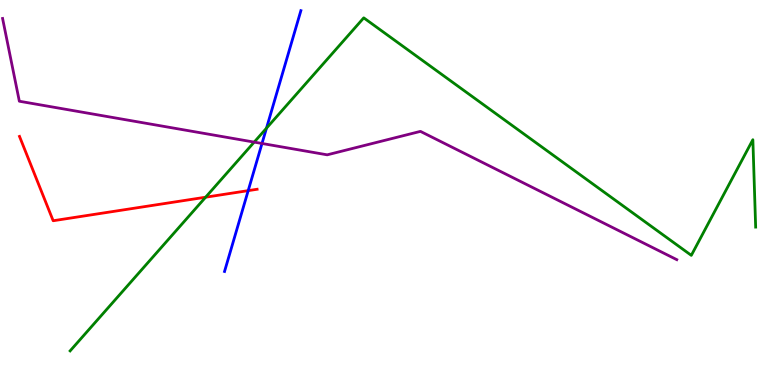[{'lines': ['blue', 'red'], 'intersections': [{'x': 3.2, 'y': 5.05}]}, {'lines': ['green', 'red'], 'intersections': [{'x': 2.65, 'y': 4.88}]}, {'lines': ['purple', 'red'], 'intersections': []}, {'lines': ['blue', 'green'], 'intersections': [{'x': 3.44, 'y': 6.67}]}, {'lines': ['blue', 'purple'], 'intersections': [{'x': 3.38, 'y': 6.27}]}, {'lines': ['green', 'purple'], 'intersections': [{'x': 3.28, 'y': 6.31}]}]